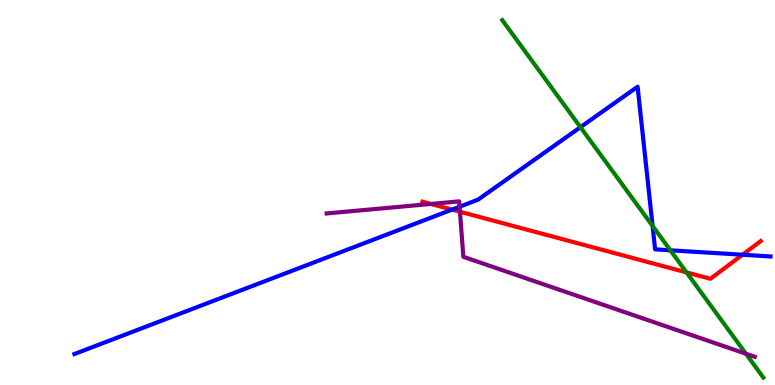[{'lines': ['blue', 'red'], 'intersections': [{'x': 5.83, 'y': 4.56}, {'x': 9.58, 'y': 3.38}]}, {'lines': ['green', 'red'], 'intersections': [{'x': 8.86, 'y': 2.93}]}, {'lines': ['purple', 'red'], 'intersections': [{'x': 5.56, 'y': 4.7}, {'x': 5.93, 'y': 4.5}]}, {'lines': ['blue', 'green'], 'intersections': [{'x': 7.49, 'y': 6.7}, {'x': 8.42, 'y': 4.13}, {'x': 8.65, 'y': 3.5}]}, {'lines': ['blue', 'purple'], 'intersections': [{'x': 5.93, 'y': 4.63}]}, {'lines': ['green', 'purple'], 'intersections': [{'x': 9.62, 'y': 0.812}]}]